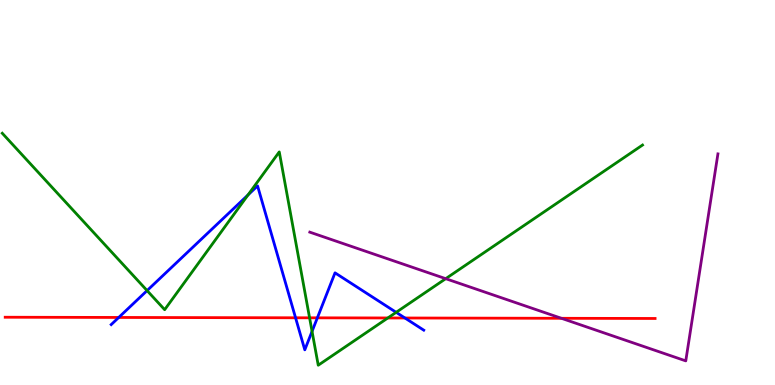[{'lines': ['blue', 'red'], 'intersections': [{'x': 1.53, 'y': 1.75}, {'x': 3.81, 'y': 1.75}, {'x': 4.1, 'y': 1.74}, {'x': 5.22, 'y': 1.74}]}, {'lines': ['green', 'red'], 'intersections': [{'x': 3.99, 'y': 1.75}, {'x': 5.0, 'y': 1.74}]}, {'lines': ['purple', 'red'], 'intersections': [{'x': 7.24, 'y': 1.73}]}, {'lines': ['blue', 'green'], 'intersections': [{'x': 1.9, 'y': 2.45}, {'x': 3.2, 'y': 4.94}, {'x': 4.03, 'y': 1.39}, {'x': 5.11, 'y': 1.89}]}, {'lines': ['blue', 'purple'], 'intersections': []}, {'lines': ['green', 'purple'], 'intersections': [{'x': 5.75, 'y': 2.76}]}]